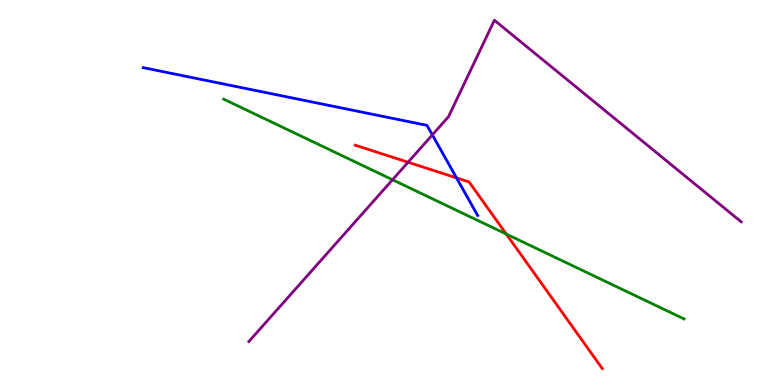[{'lines': ['blue', 'red'], 'intersections': [{'x': 5.89, 'y': 5.38}]}, {'lines': ['green', 'red'], 'intersections': [{'x': 6.53, 'y': 3.92}]}, {'lines': ['purple', 'red'], 'intersections': [{'x': 5.27, 'y': 5.79}]}, {'lines': ['blue', 'green'], 'intersections': []}, {'lines': ['blue', 'purple'], 'intersections': [{'x': 5.58, 'y': 6.5}]}, {'lines': ['green', 'purple'], 'intersections': [{'x': 5.06, 'y': 5.33}]}]